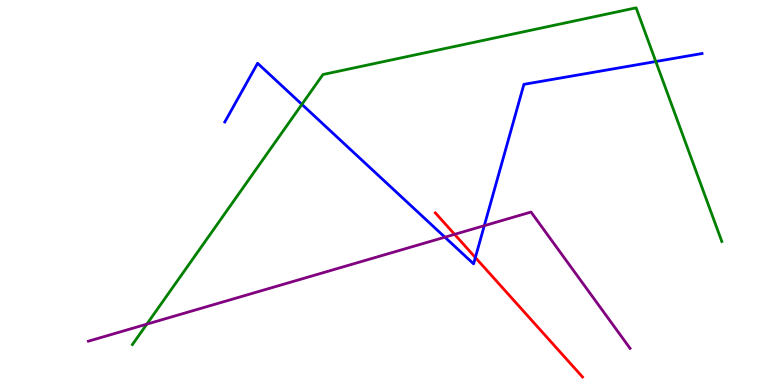[{'lines': ['blue', 'red'], 'intersections': [{'x': 6.13, 'y': 3.31}]}, {'lines': ['green', 'red'], 'intersections': []}, {'lines': ['purple', 'red'], 'intersections': [{'x': 5.87, 'y': 3.91}]}, {'lines': ['blue', 'green'], 'intersections': [{'x': 3.9, 'y': 7.29}, {'x': 8.46, 'y': 8.4}]}, {'lines': ['blue', 'purple'], 'intersections': [{'x': 5.74, 'y': 3.84}, {'x': 6.25, 'y': 4.14}]}, {'lines': ['green', 'purple'], 'intersections': [{'x': 1.89, 'y': 1.58}]}]